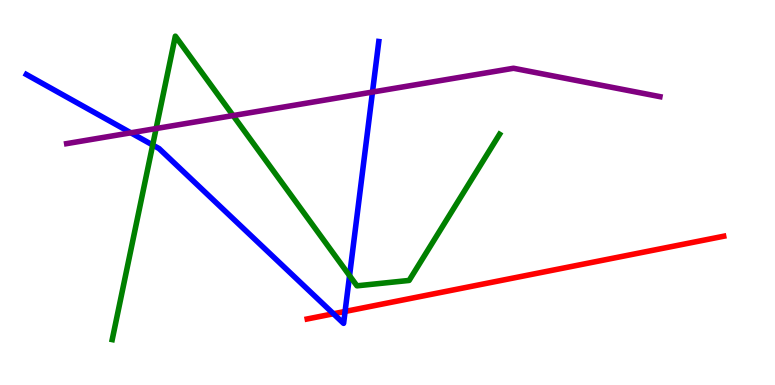[{'lines': ['blue', 'red'], 'intersections': [{'x': 4.3, 'y': 1.85}, {'x': 4.45, 'y': 1.91}]}, {'lines': ['green', 'red'], 'intersections': []}, {'lines': ['purple', 'red'], 'intersections': []}, {'lines': ['blue', 'green'], 'intersections': [{'x': 1.97, 'y': 6.23}, {'x': 4.51, 'y': 2.84}]}, {'lines': ['blue', 'purple'], 'intersections': [{'x': 1.69, 'y': 6.55}, {'x': 4.81, 'y': 7.61}]}, {'lines': ['green', 'purple'], 'intersections': [{'x': 2.01, 'y': 6.66}, {'x': 3.01, 'y': 7.0}]}]